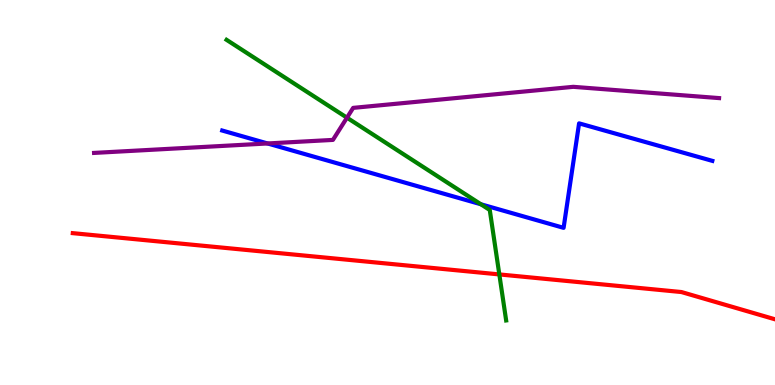[{'lines': ['blue', 'red'], 'intersections': []}, {'lines': ['green', 'red'], 'intersections': [{'x': 6.44, 'y': 2.87}]}, {'lines': ['purple', 'red'], 'intersections': []}, {'lines': ['blue', 'green'], 'intersections': [{'x': 6.2, 'y': 4.69}]}, {'lines': ['blue', 'purple'], 'intersections': [{'x': 3.45, 'y': 6.27}]}, {'lines': ['green', 'purple'], 'intersections': [{'x': 4.48, 'y': 6.94}]}]